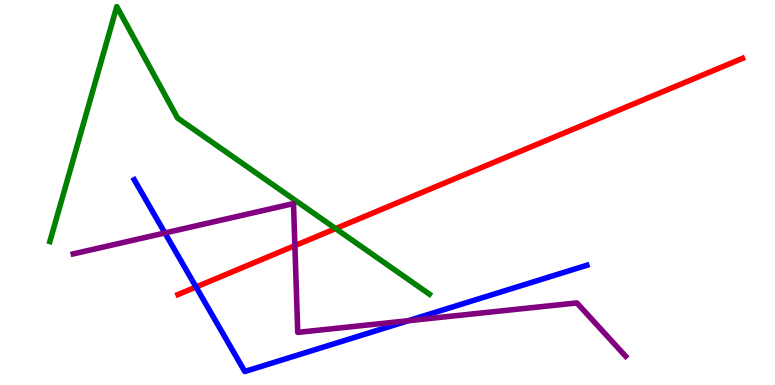[{'lines': ['blue', 'red'], 'intersections': [{'x': 2.53, 'y': 2.55}]}, {'lines': ['green', 'red'], 'intersections': [{'x': 4.33, 'y': 4.06}]}, {'lines': ['purple', 'red'], 'intersections': [{'x': 3.8, 'y': 3.62}]}, {'lines': ['blue', 'green'], 'intersections': []}, {'lines': ['blue', 'purple'], 'intersections': [{'x': 2.13, 'y': 3.95}, {'x': 5.27, 'y': 1.67}]}, {'lines': ['green', 'purple'], 'intersections': []}]